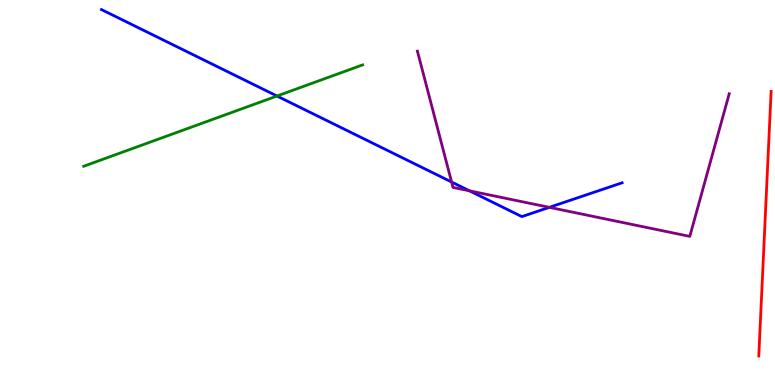[{'lines': ['blue', 'red'], 'intersections': []}, {'lines': ['green', 'red'], 'intersections': []}, {'lines': ['purple', 'red'], 'intersections': []}, {'lines': ['blue', 'green'], 'intersections': [{'x': 3.57, 'y': 7.51}]}, {'lines': ['blue', 'purple'], 'intersections': [{'x': 5.83, 'y': 5.27}, {'x': 6.06, 'y': 5.04}, {'x': 7.09, 'y': 4.61}]}, {'lines': ['green', 'purple'], 'intersections': []}]